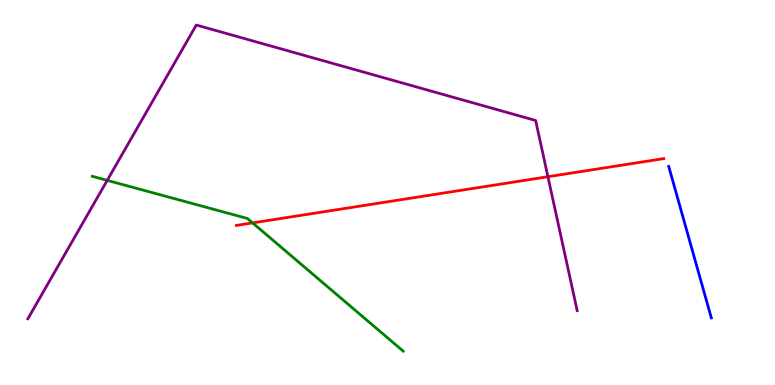[{'lines': ['blue', 'red'], 'intersections': []}, {'lines': ['green', 'red'], 'intersections': [{'x': 3.26, 'y': 4.21}]}, {'lines': ['purple', 'red'], 'intersections': [{'x': 7.07, 'y': 5.41}]}, {'lines': ['blue', 'green'], 'intersections': []}, {'lines': ['blue', 'purple'], 'intersections': []}, {'lines': ['green', 'purple'], 'intersections': [{'x': 1.38, 'y': 5.31}]}]